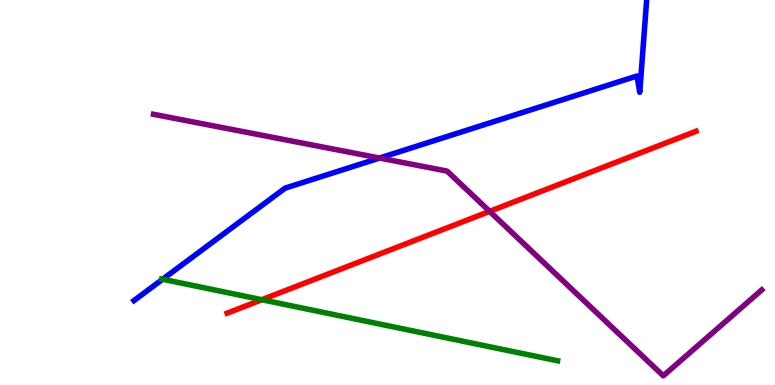[{'lines': ['blue', 'red'], 'intersections': []}, {'lines': ['green', 'red'], 'intersections': [{'x': 3.38, 'y': 2.21}]}, {'lines': ['purple', 'red'], 'intersections': [{'x': 6.32, 'y': 4.51}]}, {'lines': ['blue', 'green'], 'intersections': [{'x': 2.1, 'y': 2.75}]}, {'lines': ['blue', 'purple'], 'intersections': [{'x': 4.9, 'y': 5.9}]}, {'lines': ['green', 'purple'], 'intersections': []}]